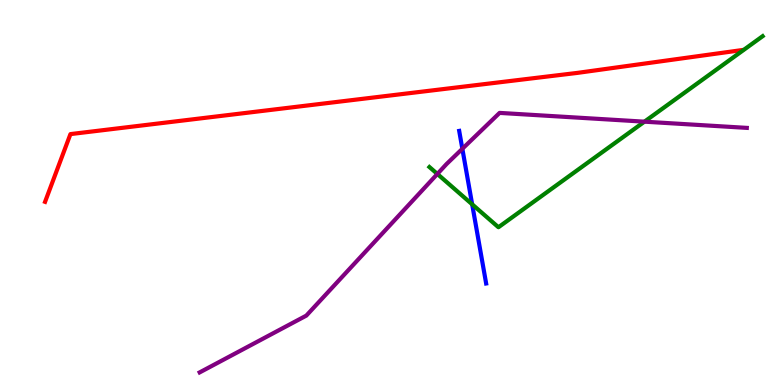[{'lines': ['blue', 'red'], 'intersections': []}, {'lines': ['green', 'red'], 'intersections': []}, {'lines': ['purple', 'red'], 'intersections': []}, {'lines': ['blue', 'green'], 'intersections': [{'x': 6.09, 'y': 4.69}]}, {'lines': ['blue', 'purple'], 'intersections': [{'x': 5.97, 'y': 6.14}]}, {'lines': ['green', 'purple'], 'intersections': [{'x': 5.64, 'y': 5.48}, {'x': 8.32, 'y': 6.84}]}]